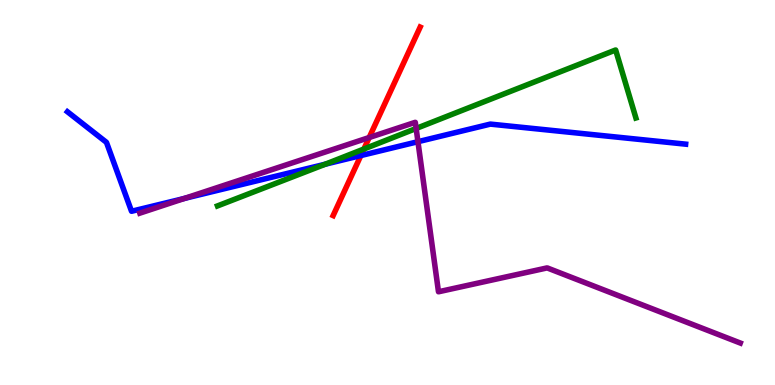[{'lines': ['blue', 'red'], 'intersections': [{'x': 4.66, 'y': 5.96}]}, {'lines': ['green', 'red'], 'intersections': [{'x': 4.7, 'y': 6.13}]}, {'lines': ['purple', 'red'], 'intersections': [{'x': 4.76, 'y': 6.43}]}, {'lines': ['blue', 'green'], 'intersections': [{'x': 4.2, 'y': 5.73}]}, {'lines': ['blue', 'purple'], 'intersections': [{'x': 2.38, 'y': 4.85}, {'x': 5.39, 'y': 6.32}]}, {'lines': ['green', 'purple'], 'intersections': [{'x': 5.37, 'y': 6.66}]}]